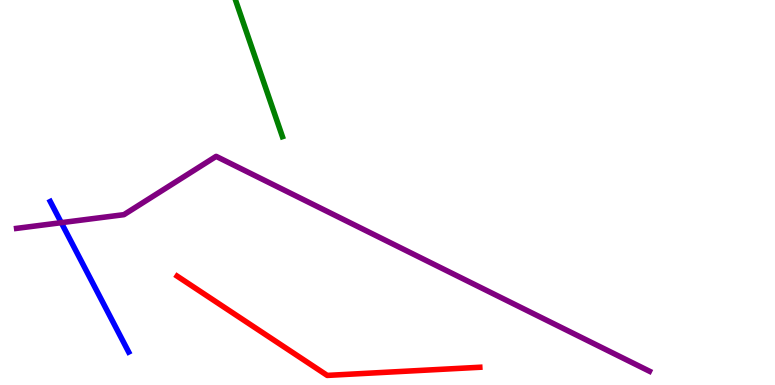[{'lines': ['blue', 'red'], 'intersections': []}, {'lines': ['green', 'red'], 'intersections': []}, {'lines': ['purple', 'red'], 'intersections': []}, {'lines': ['blue', 'green'], 'intersections': []}, {'lines': ['blue', 'purple'], 'intersections': [{'x': 0.791, 'y': 4.22}]}, {'lines': ['green', 'purple'], 'intersections': []}]